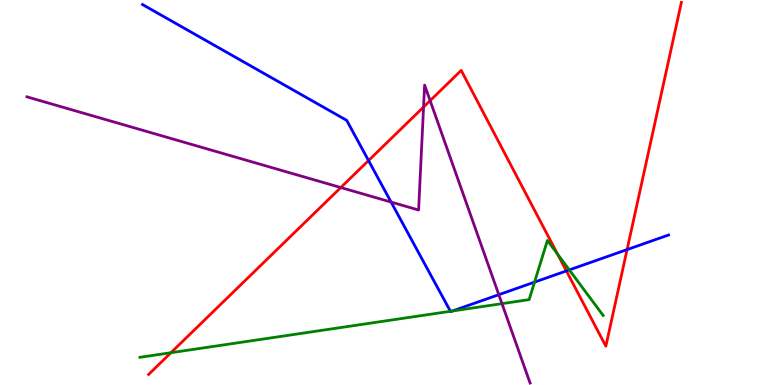[{'lines': ['blue', 'red'], 'intersections': [{'x': 4.76, 'y': 5.83}, {'x': 7.31, 'y': 2.96}, {'x': 8.09, 'y': 3.52}]}, {'lines': ['green', 'red'], 'intersections': [{'x': 2.21, 'y': 0.839}, {'x': 7.19, 'y': 3.4}]}, {'lines': ['purple', 'red'], 'intersections': [{'x': 4.4, 'y': 5.13}, {'x': 5.47, 'y': 7.22}, {'x': 5.55, 'y': 7.39}]}, {'lines': ['blue', 'green'], 'intersections': [{'x': 5.81, 'y': 1.91}, {'x': 5.84, 'y': 1.92}, {'x': 6.9, 'y': 2.67}, {'x': 7.35, 'y': 2.99}]}, {'lines': ['blue', 'purple'], 'intersections': [{'x': 5.05, 'y': 4.75}, {'x': 6.44, 'y': 2.35}]}, {'lines': ['green', 'purple'], 'intersections': [{'x': 6.48, 'y': 2.11}]}]